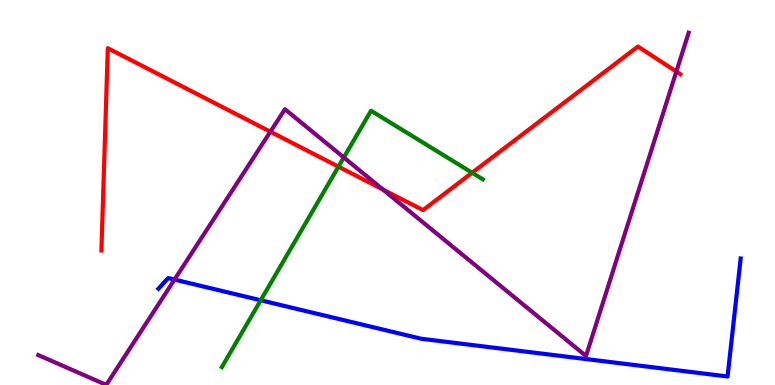[{'lines': ['blue', 'red'], 'intersections': []}, {'lines': ['green', 'red'], 'intersections': [{'x': 4.37, 'y': 5.67}, {'x': 6.09, 'y': 5.51}]}, {'lines': ['purple', 'red'], 'intersections': [{'x': 3.49, 'y': 6.58}, {'x': 4.94, 'y': 5.08}, {'x': 8.73, 'y': 8.14}]}, {'lines': ['blue', 'green'], 'intersections': [{'x': 3.36, 'y': 2.2}]}, {'lines': ['blue', 'purple'], 'intersections': [{'x': 2.25, 'y': 2.74}]}, {'lines': ['green', 'purple'], 'intersections': [{'x': 4.44, 'y': 5.91}]}]